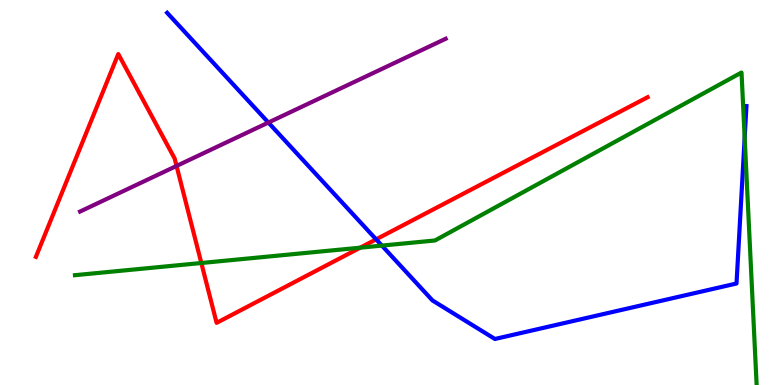[{'lines': ['blue', 'red'], 'intersections': [{'x': 4.85, 'y': 3.78}]}, {'lines': ['green', 'red'], 'intersections': [{'x': 2.6, 'y': 3.17}, {'x': 4.65, 'y': 3.57}]}, {'lines': ['purple', 'red'], 'intersections': [{'x': 2.28, 'y': 5.69}]}, {'lines': ['blue', 'green'], 'intersections': [{'x': 4.93, 'y': 3.62}, {'x': 9.61, 'y': 6.42}]}, {'lines': ['blue', 'purple'], 'intersections': [{'x': 3.46, 'y': 6.82}]}, {'lines': ['green', 'purple'], 'intersections': []}]